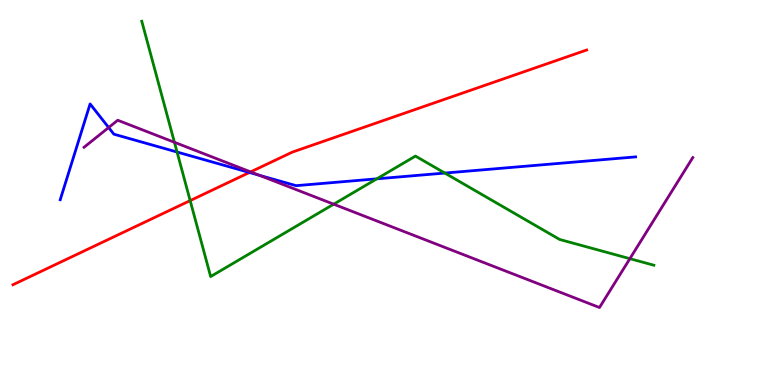[{'lines': ['blue', 'red'], 'intersections': [{'x': 3.22, 'y': 5.52}]}, {'lines': ['green', 'red'], 'intersections': [{'x': 2.45, 'y': 4.79}]}, {'lines': ['purple', 'red'], 'intersections': [{'x': 3.23, 'y': 5.53}]}, {'lines': ['blue', 'green'], 'intersections': [{'x': 2.28, 'y': 6.05}, {'x': 4.86, 'y': 5.36}, {'x': 5.74, 'y': 5.5}]}, {'lines': ['blue', 'purple'], 'intersections': [{'x': 1.4, 'y': 6.69}, {'x': 3.34, 'y': 5.45}]}, {'lines': ['green', 'purple'], 'intersections': [{'x': 2.25, 'y': 6.3}, {'x': 4.31, 'y': 4.7}, {'x': 8.13, 'y': 3.28}]}]